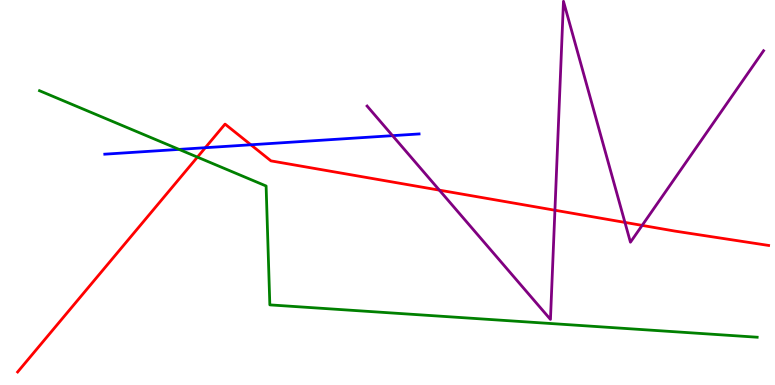[{'lines': ['blue', 'red'], 'intersections': [{'x': 2.65, 'y': 6.16}, {'x': 3.24, 'y': 6.24}]}, {'lines': ['green', 'red'], 'intersections': [{'x': 2.55, 'y': 5.92}]}, {'lines': ['purple', 'red'], 'intersections': [{'x': 5.67, 'y': 5.06}, {'x': 7.16, 'y': 4.54}, {'x': 8.06, 'y': 4.22}, {'x': 8.29, 'y': 4.15}]}, {'lines': ['blue', 'green'], 'intersections': [{'x': 2.31, 'y': 6.12}]}, {'lines': ['blue', 'purple'], 'intersections': [{'x': 5.07, 'y': 6.48}]}, {'lines': ['green', 'purple'], 'intersections': []}]